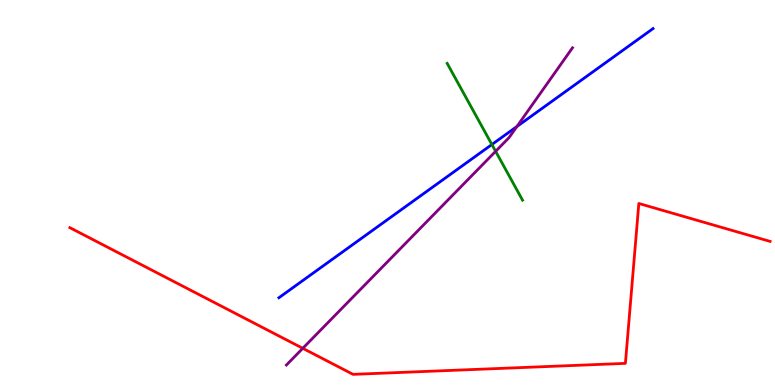[{'lines': ['blue', 'red'], 'intersections': []}, {'lines': ['green', 'red'], 'intersections': []}, {'lines': ['purple', 'red'], 'intersections': [{'x': 3.91, 'y': 0.953}]}, {'lines': ['blue', 'green'], 'intersections': [{'x': 6.35, 'y': 6.25}]}, {'lines': ['blue', 'purple'], 'intersections': [{'x': 6.67, 'y': 6.71}]}, {'lines': ['green', 'purple'], 'intersections': [{'x': 6.4, 'y': 6.07}]}]